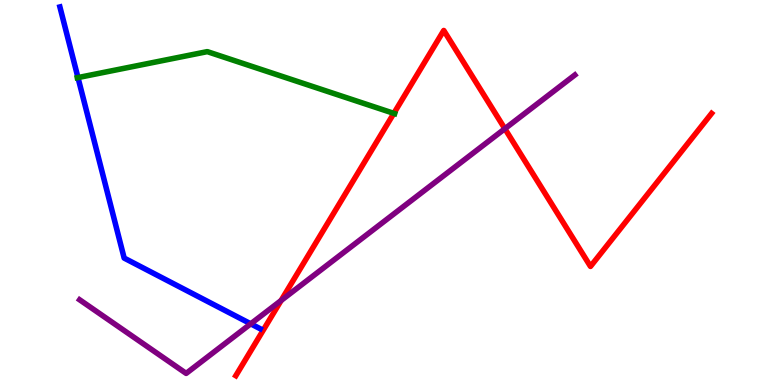[{'lines': ['blue', 'red'], 'intersections': []}, {'lines': ['green', 'red'], 'intersections': [{'x': 5.08, 'y': 7.06}]}, {'lines': ['purple', 'red'], 'intersections': [{'x': 3.63, 'y': 2.19}, {'x': 6.51, 'y': 6.66}]}, {'lines': ['blue', 'green'], 'intersections': [{'x': 1.01, 'y': 7.99}]}, {'lines': ['blue', 'purple'], 'intersections': [{'x': 3.24, 'y': 1.59}]}, {'lines': ['green', 'purple'], 'intersections': []}]